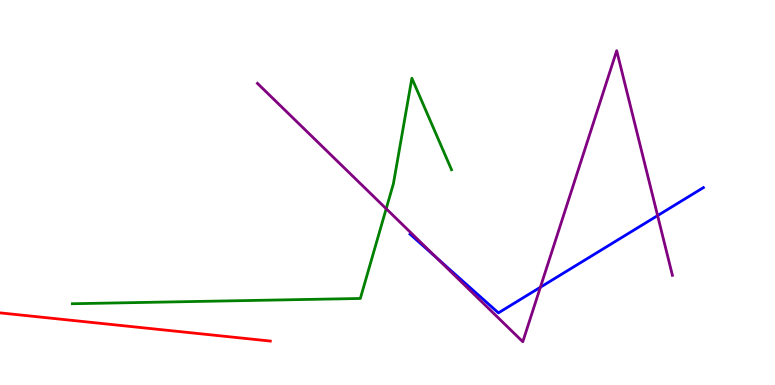[{'lines': ['blue', 'red'], 'intersections': []}, {'lines': ['green', 'red'], 'intersections': []}, {'lines': ['purple', 'red'], 'intersections': []}, {'lines': ['blue', 'green'], 'intersections': []}, {'lines': ['blue', 'purple'], 'intersections': [{'x': 5.63, 'y': 3.3}, {'x': 6.97, 'y': 2.54}, {'x': 8.49, 'y': 4.4}]}, {'lines': ['green', 'purple'], 'intersections': [{'x': 4.98, 'y': 4.58}]}]